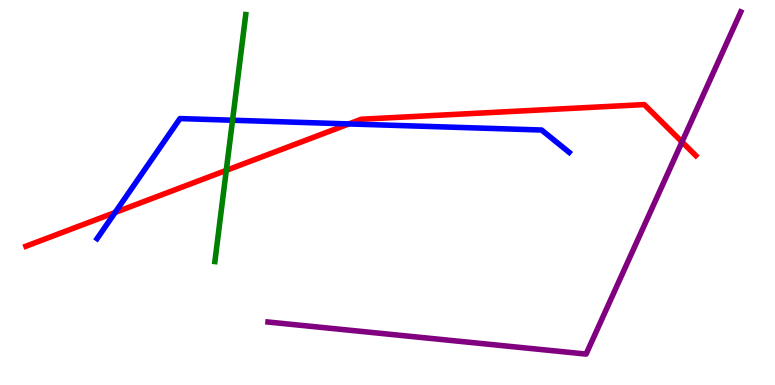[{'lines': ['blue', 'red'], 'intersections': [{'x': 1.49, 'y': 4.48}, {'x': 4.5, 'y': 6.78}]}, {'lines': ['green', 'red'], 'intersections': [{'x': 2.92, 'y': 5.58}]}, {'lines': ['purple', 'red'], 'intersections': [{'x': 8.8, 'y': 6.31}]}, {'lines': ['blue', 'green'], 'intersections': [{'x': 3.0, 'y': 6.88}]}, {'lines': ['blue', 'purple'], 'intersections': []}, {'lines': ['green', 'purple'], 'intersections': []}]